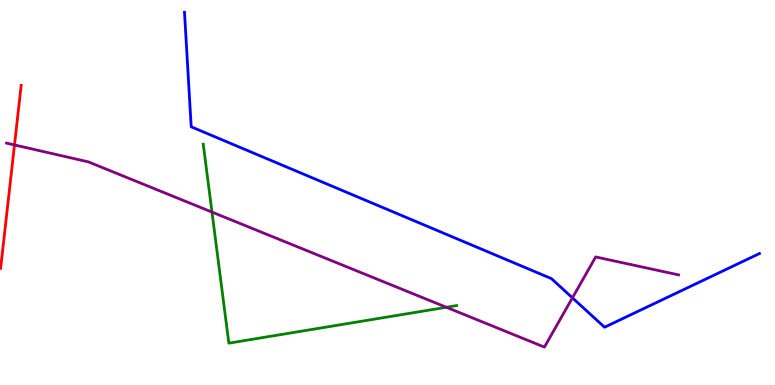[{'lines': ['blue', 'red'], 'intersections': []}, {'lines': ['green', 'red'], 'intersections': []}, {'lines': ['purple', 'red'], 'intersections': [{'x': 0.187, 'y': 6.24}]}, {'lines': ['blue', 'green'], 'intersections': []}, {'lines': ['blue', 'purple'], 'intersections': [{'x': 7.39, 'y': 2.26}]}, {'lines': ['green', 'purple'], 'intersections': [{'x': 2.74, 'y': 4.49}, {'x': 5.76, 'y': 2.02}]}]